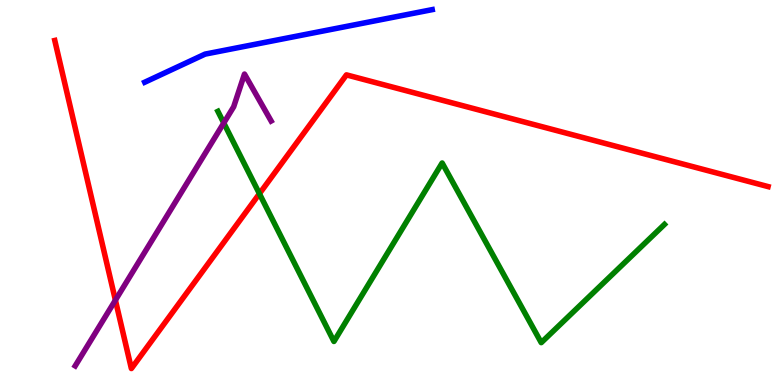[{'lines': ['blue', 'red'], 'intersections': []}, {'lines': ['green', 'red'], 'intersections': [{'x': 3.35, 'y': 4.97}]}, {'lines': ['purple', 'red'], 'intersections': [{'x': 1.49, 'y': 2.2}]}, {'lines': ['blue', 'green'], 'intersections': []}, {'lines': ['blue', 'purple'], 'intersections': []}, {'lines': ['green', 'purple'], 'intersections': [{'x': 2.89, 'y': 6.81}]}]